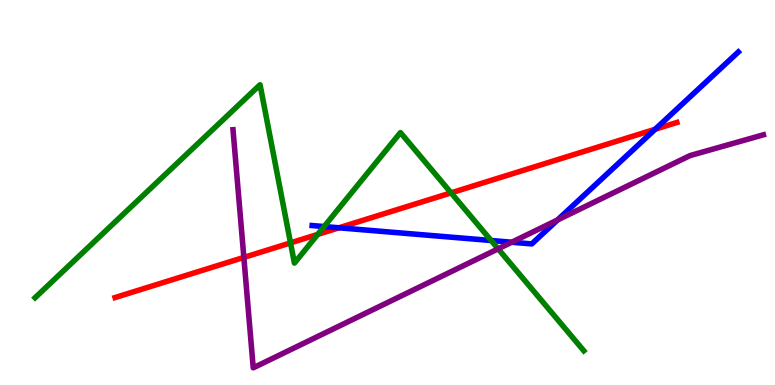[{'lines': ['blue', 'red'], 'intersections': [{'x': 4.37, 'y': 4.08}, {'x': 8.45, 'y': 6.64}]}, {'lines': ['green', 'red'], 'intersections': [{'x': 3.75, 'y': 3.69}, {'x': 4.1, 'y': 3.91}, {'x': 5.82, 'y': 4.99}]}, {'lines': ['purple', 'red'], 'intersections': [{'x': 3.15, 'y': 3.31}]}, {'lines': ['blue', 'green'], 'intersections': [{'x': 4.18, 'y': 4.12}, {'x': 6.34, 'y': 3.75}]}, {'lines': ['blue', 'purple'], 'intersections': [{'x': 6.6, 'y': 3.71}, {'x': 7.19, 'y': 4.29}]}, {'lines': ['green', 'purple'], 'intersections': [{'x': 6.43, 'y': 3.54}]}]